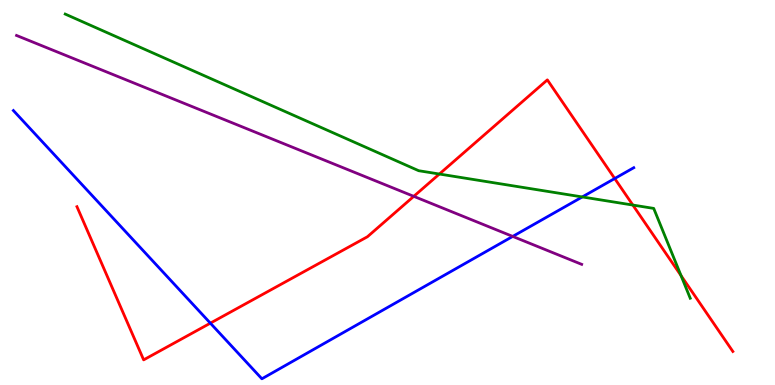[{'lines': ['blue', 'red'], 'intersections': [{'x': 2.71, 'y': 1.61}, {'x': 7.93, 'y': 5.36}]}, {'lines': ['green', 'red'], 'intersections': [{'x': 5.67, 'y': 5.48}, {'x': 8.17, 'y': 4.67}, {'x': 8.79, 'y': 2.84}]}, {'lines': ['purple', 'red'], 'intersections': [{'x': 5.34, 'y': 4.9}]}, {'lines': ['blue', 'green'], 'intersections': [{'x': 7.51, 'y': 4.88}]}, {'lines': ['blue', 'purple'], 'intersections': [{'x': 6.62, 'y': 3.86}]}, {'lines': ['green', 'purple'], 'intersections': []}]